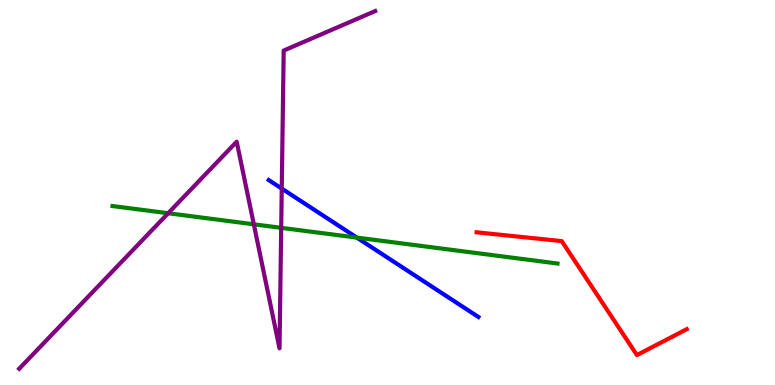[{'lines': ['blue', 'red'], 'intersections': []}, {'lines': ['green', 'red'], 'intersections': []}, {'lines': ['purple', 'red'], 'intersections': []}, {'lines': ['blue', 'green'], 'intersections': [{'x': 4.6, 'y': 3.83}]}, {'lines': ['blue', 'purple'], 'intersections': [{'x': 3.64, 'y': 5.1}]}, {'lines': ['green', 'purple'], 'intersections': [{'x': 2.17, 'y': 4.46}, {'x': 3.27, 'y': 4.17}, {'x': 3.63, 'y': 4.08}]}]